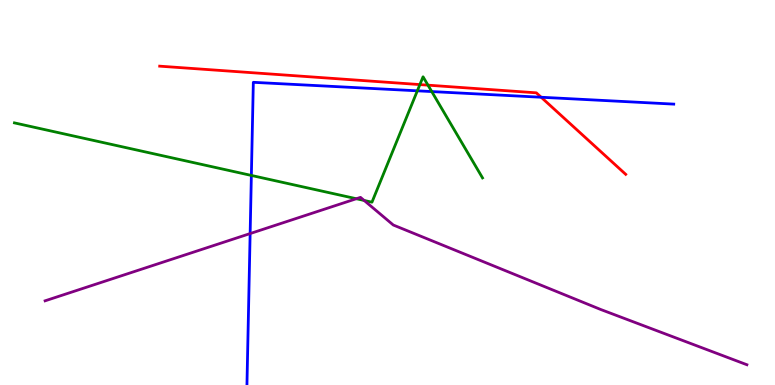[{'lines': ['blue', 'red'], 'intersections': [{'x': 6.98, 'y': 7.47}]}, {'lines': ['green', 'red'], 'intersections': [{'x': 5.42, 'y': 7.8}, {'x': 5.52, 'y': 7.79}]}, {'lines': ['purple', 'red'], 'intersections': []}, {'lines': ['blue', 'green'], 'intersections': [{'x': 3.24, 'y': 5.44}, {'x': 5.39, 'y': 7.64}, {'x': 5.57, 'y': 7.62}]}, {'lines': ['blue', 'purple'], 'intersections': [{'x': 3.23, 'y': 3.93}]}, {'lines': ['green', 'purple'], 'intersections': [{'x': 4.6, 'y': 4.84}, {'x': 4.7, 'y': 4.79}]}]